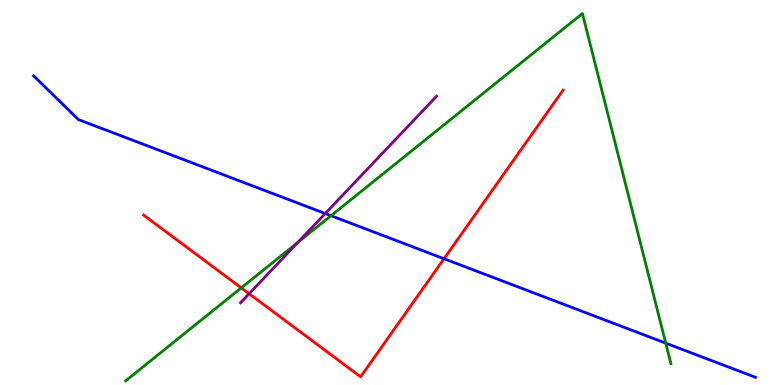[{'lines': ['blue', 'red'], 'intersections': [{'x': 5.73, 'y': 3.28}]}, {'lines': ['green', 'red'], 'intersections': [{'x': 3.11, 'y': 2.52}]}, {'lines': ['purple', 'red'], 'intersections': [{'x': 3.21, 'y': 2.37}]}, {'lines': ['blue', 'green'], 'intersections': [{'x': 4.27, 'y': 4.4}, {'x': 8.59, 'y': 1.09}]}, {'lines': ['blue', 'purple'], 'intersections': [{'x': 4.2, 'y': 4.45}]}, {'lines': ['green', 'purple'], 'intersections': [{'x': 3.84, 'y': 3.71}]}]